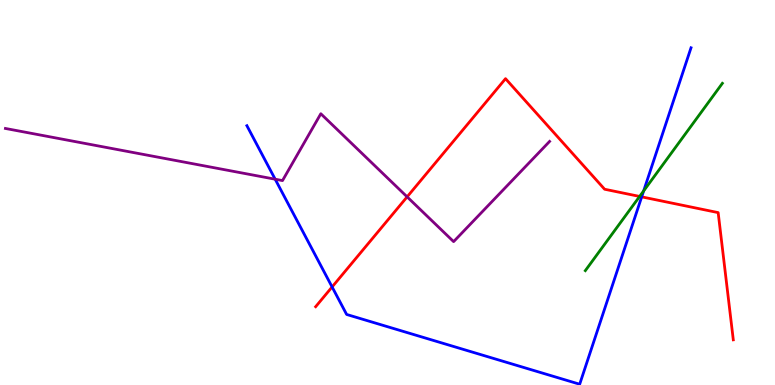[{'lines': ['blue', 'red'], 'intersections': [{'x': 4.29, 'y': 2.55}, {'x': 8.28, 'y': 4.89}]}, {'lines': ['green', 'red'], 'intersections': [{'x': 8.25, 'y': 4.9}]}, {'lines': ['purple', 'red'], 'intersections': [{'x': 5.25, 'y': 4.89}]}, {'lines': ['blue', 'green'], 'intersections': [{'x': 8.31, 'y': 5.04}]}, {'lines': ['blue', 'purple'], 'intersections': [{'x': 3.55, 'y': 5.35}]}, {'lines': ['green', 'purple'], 'intersections': []}]